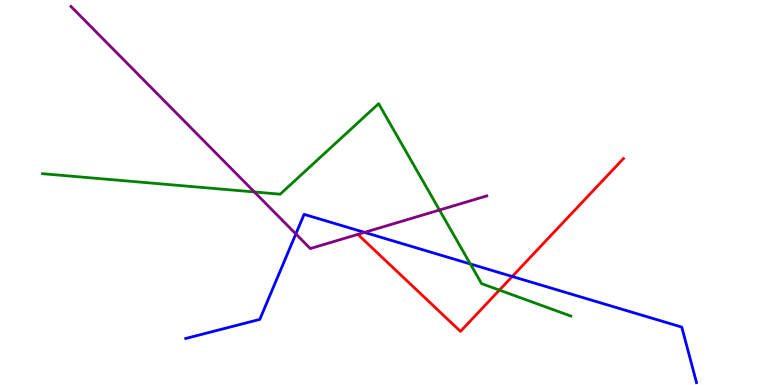[{'lines': ['blue', 'red'], 'intersections': [{'x': 6.61, 'y': 2.82}]}, {'lines': ['green', 'red'], 'intersections': [{'x': 6.44, 'y': 2.46}]}, {'lines': ['purple', 'red'], 'intersections': []}, {'lines': ['blue', 'green'], 'intersections': [{'x': 6.07, 'y': 3.14}]}, {'lines': ['blue', 'purple'], 'intersections': [{'x': 3.82, 'y': 3.92}, {'x': 4.7, 'y': 3.96}]}, {'lines': ['green', 'purple'], 'intersections': [{'x': 3.28, 'y': 5.01}, {'x': 5.67, 'y': 4.54}]}]